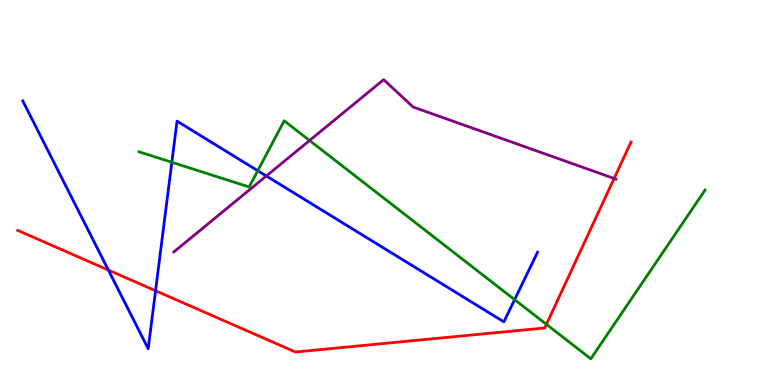[{'lines': ['blue', 'red'], 'intersections': [{'x': 1.4, 'y': 2.98}, {'x': 2.01, 'y': 2.45}]}, {'lines': ['green', 'red'], 'intersections': [{'x': 7.05, 'y': 1.58}]}, {'lines': ['purple', 'red'], 'intersections': [{'x': 7.92, 'y': 5.36}]}, {'lines': ['blue', 'green'], 'intersections': [{'x': 2.22, 'y': 5.79}, {'x': 3.33, 'y': 5.57}, {'x': 6.64, 'y': 2.22}]}, {'lines': ['blue', 'purple'], 'intersections': [{'x': 3.44, 'y': 5.43}]}, {'lines': ['green', 'purple'], 'intersections': [{'x': 3.99, 'y': 6.35}]}]